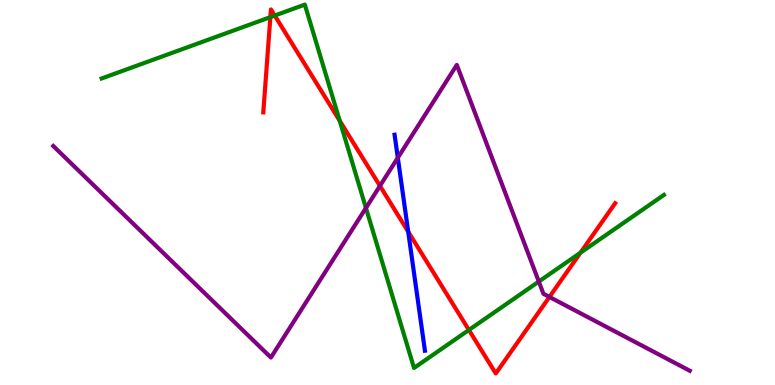[{'lines': ['blue', 'red'], 'intersections': [{'x': 5.27, 'y': 3.98}]}, {'lines': ['green', 'red'], 'intersections': [{'x': 3.49, 'y': 9.56}, {'x': 3.54, 'y': 9.6}, {'x': 4.38, 'y': 6.86}, {'x': 6.05, 'y': 1.43}, {'x': 7.49, 'y': 3.44}]}, {'lines': ['purple', 'red'], 'intersections': [{'x': 4.9, 'y': 5.17}, {'x': 7.09, 'y': 2.29}]}, {'lines': ['blue', 'green'], 'intersections': []}, {'lines': ['blue', 'purple'], 'intersections': [{'x': 5.13, 'y': 5.9}]}, {'lines': ['green', 'purple'], 'intersections': [{'x': 4.72, 'y': 4.6}, {'x': 6.95, 'y': 2.69}]}]